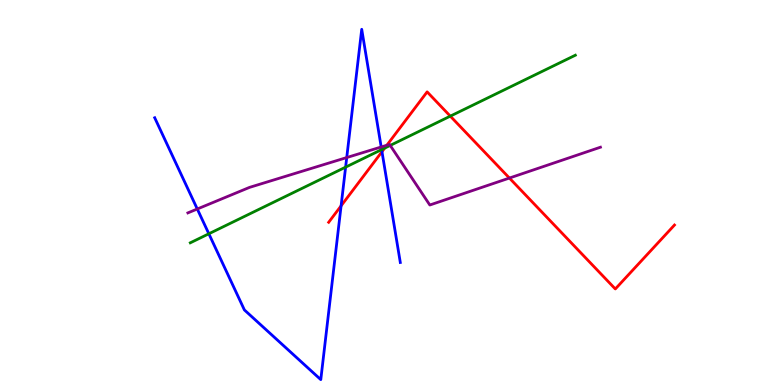[{'lines': ['blue', 'red'], 'intersections': [{'x': 4.4, 'y': 4.65}, {'x': 4.93, 'y': 6.06}]}, {'lines': ['green', 'red'], 'intersections': [{'x': 4.96, 'y': 6.15}, {'x': 5.81, 'y': 6.98}]}, {'lines': ['purple', 'red'], 'intersections': [{'x': 4.99, 'y': 6.23}, {'x': 6.57, 'y': 5.38}]}, {'lines': ['blue', 'green'], 'intersections': [{'x': 2.69, 'y': 3.93}, {'x': 4.46, 'y': 5.66}, {'x': 4.92, 'y': 6.11}]}, {'lines': ['blue', 'purple'], 'intersections': [{'x': 2.55, 'y': 4.57}, {'x': 4.47, 'y': 5.91}, {'x': 4.92, 'y': 6.18}]}, {'lines': ['green', 'purple'], 'intersections': [{'x': 5.04, 'y': 6.22}]}]